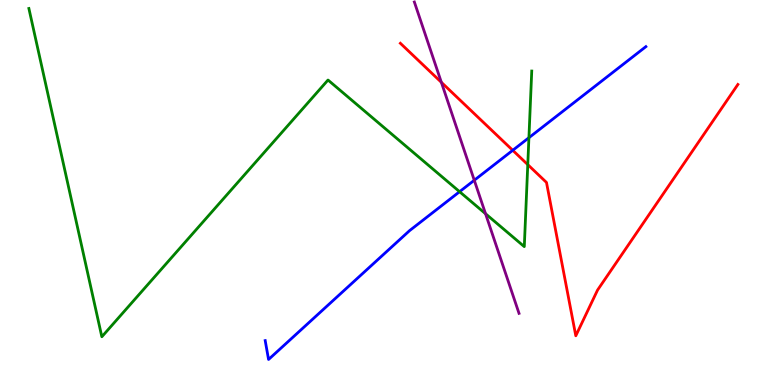[{'lines': ['blue', 'red'], 'intersections': [{'x': 6.62, 'y': 6.1}]}, {'lines': ['green', 'red'], 'intersections': [{'x': 6.81, 'y': 5.72}]}, {'lines': ['purple', 'red'], 'intersections': [{'x': 5.69, 'y': 7.86}]}, {'lines': ['blue', 'green'], 'intersections': [{'x': 5.93, 'y': 5.02}, {'x': 6.82, 'y': 6.42}]}, {'lines': ['blue', 'purple'], 'intersections': [{'x': 6.12, 'y': 5.32}]}, {'lines': ['green', 'purple'], 'intersections': [{'x': 6.26, 'y': 4.45}]}]